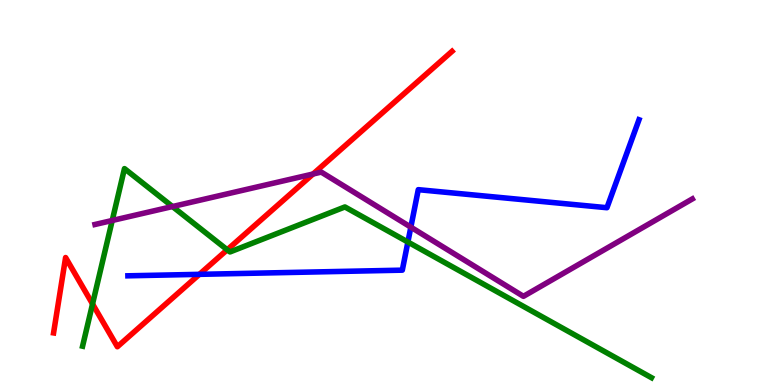[{'lines': ['blue', 'red'], 'intersections': [{'x': 2.57, 'y': 2.87}]}, {'lines': ['green', 'red'], 'intersections': [{'x': 1.19, 'y': 2.1}, {'x': 2.93, 'y': 3.51}]}, {'lines': ['purple', 'red'], 'intersections': [{'x': 4.04, 'y': 5.48}]}, {'lines': ['blue', 'green'], 'intersections': [{'x': 5.26, 'y': 3.71}]}, {'lines': ['blue', 'purple'], 'intersections': [{'x': 5.3, 'y': 4.1}]}, {'lines': ['green', 'purple'], 'intersections': [{'x': 1.45, 'y': 4.27}, {'x': 2.23, 'y': 4.64}]}]